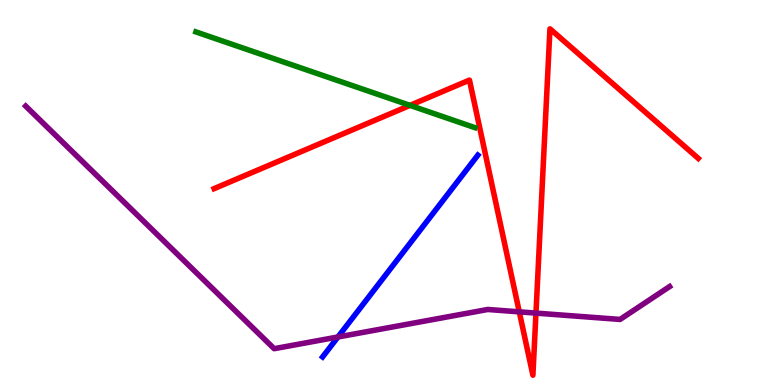[{'lines': ['blue', 'red'], 'intersections': []}, {'lines': ['green', 'red'], 'intersections': [{'x': 5.29, 'y': 7.26}]}, {'lines': ['purple', 'red'], 'intersections': [{'x': 6.7, 'y': 1.9}, {'x': 6.92, 'y': 1.87}]}, {'lines': ['blue', 'green'], 'intersections': []}, {'lines': ['blue', 'purple'], 'intersections': [{'x': 4.36, 'y': 1.25}]}, {'lines': ['green', 'purple'], 'intersections': []}]